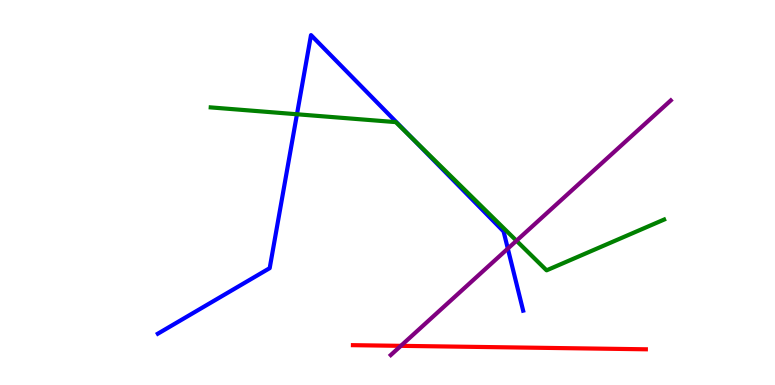[{'lines': ['blue', 'red'], 'intersections': []}, {'lines': ['green', 'red'], 'intersections': []}, {'lines': ['purple', 'red'], 'intersections': [{'x': 5.17, 'y': 1.02}]}, {'lines': ['blue', 'green'], 'intersections': [{'x': 3.83, 'y': 7.03}, {'x': 5.31, 'y': 6.42}]}, {'lines': ['blue', 'purple'], 'intersections': [{'x': 6.55, 'y': 3.54}]}, {'lines': ['green', 'purple'], 'intersections': [{'x': 6.66, 'y': 3.75}]}]